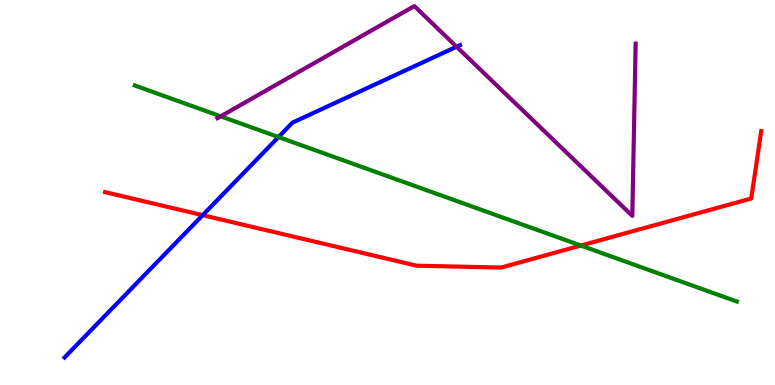[{'lines': ['blue', 'red'], 'intersections': [{'x': 2.62, 'y': 4.41}]}, {'lines': ['green', 'red'], 'intersections': [{'x': 7.49, 'y': 3.62}]}, {'lines': ['purple', 'red'], 'intersections': []}, {'lines': ['blue', 'green'], 'intersections': [{'x': 3.59, 'y': 6.44}]}, {'lines': ['blue', 'purple'], 'intersections': [{'x': 5.89, 'y': 8.79}]}, {'lines': ['green', 'purple'], 'intersections': [{'x': 2.85, 'y': 6.98}]}]